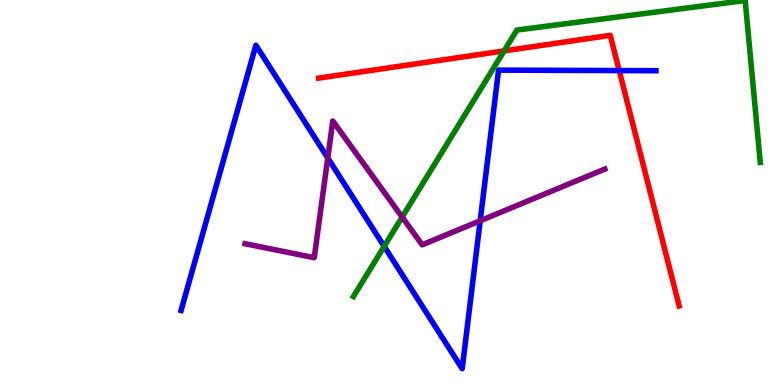[{'lines': ['blue', 'red'], 'intersections': [{'x': 7.99, 'y': 8.17}]}, {'lines': ['green', 'red'], 'intersections': [{'x': 6.5, 'y': 8.68}]}, {'lines': ['purple', 'red'], 'intersections': []}, {'lines': ['blue', 'green'], 'intersections': [{'x': 4.96, 'y': 3.6}]}, {'lines': ['blue', 'purple'], 'intersections': [{'x': 4.23, 'y': 5.9}, {'x': 6.2, 'y': 4.27}]}, {'lines': ['green', 'purple'], 'intersections': [{'x': 5.19, 'y': 4.36}]}]